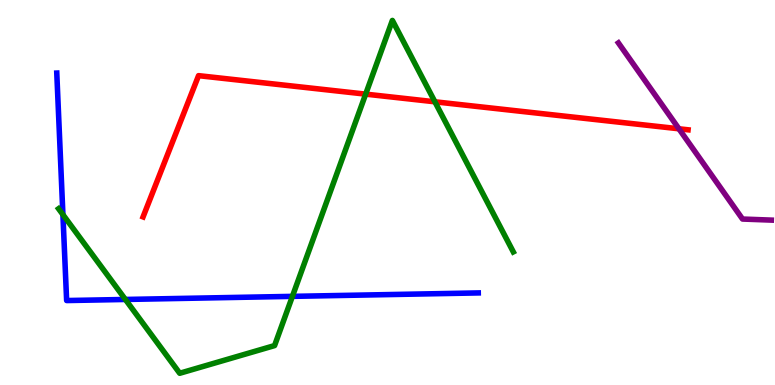[{'lines': ['blue', 'red'], 'intersections': []}, {'lines': ['green', 'red'], 'intersections': [{'x': 4.72, 'y': 7.55}, {'x': 5.61, 'y': 7.36}]}, {'lines': ['purple', 'red'], 'intersections': [{'x': 8.76, 'y': 6.65}]}, {'lines': ['blue', 'green'], 'intersections': [{'x': 0.812, 'y': 4.43}, {'x': 1.62, 'y': 2.22}, {'x': 3.77, 'y': 2.3}]}, {'lines': ['blue', 'purple'], 'intersections': []}, {'lines': ['green', 'purple'], 'intersections': []}]